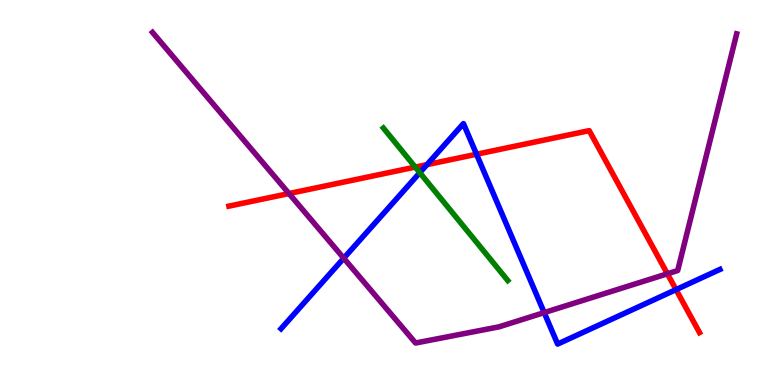[{'lines': ['blue', 'red'], 'intersections': [{'x': 5.51, 'y': 5.72}, {'x': 6.15, 'y': 5.99}, {'x': 8.72, 'y': 2.48}]}, {'lines': ['green', 'red'], 'intersections': [{'x': 5.36, 'y': 5.66}]}, {'lines': ['purple', 'red'], 'intersections': [{'x': 3.73, 'y': 4.97}, {'x': 8.61, 'y': 2.89}]}, {'lines': ['blue', 'green'], 'intersections': [{'x': 5.42, 'y': 5.51}]}, {'lines': ['blue', 'purple'], 'intersections': [{'x': 4.44, 'y': 3.29}, {'x': 7.02, 'y': 1.88}]}, {'lines': ['green', 'purple'], 'intersections': []}]